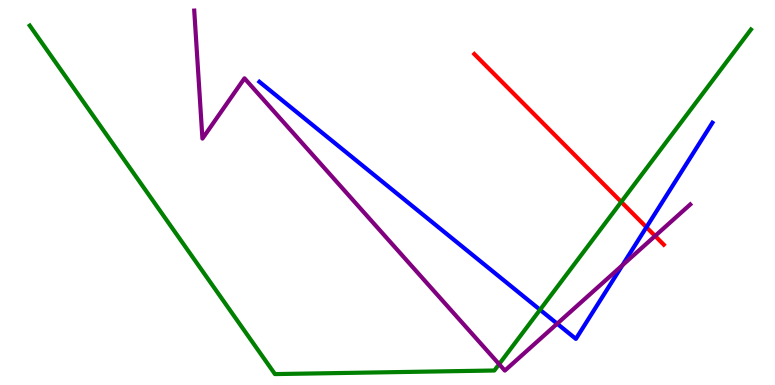[{'lines': ['blue', 'red'], 'intersections': [{'x': 8.34, 'y': 4.1}]}, {'lines': ['green', 'red'], 'intersections': [{'x': 8.02, 'y': 4.76}]}, {'lines': ['purple', 'red'], 'intersections': [{'x': 8.45, 'y': 3.87}]}, {'lines': ['blue', 'green'], 'intersections': [{'x': 6.97, 'y': 1.95}]}, {'lines': ['blue', 'purple'], 'intersections': [{'x': 7.19, 'y': 1.59}, {'x': 8.03, 'y': 3.11}]}, {'lines': ['green', 'purple'], 'intersections': [{'x': 6.44, 'y': 0.541}]}]